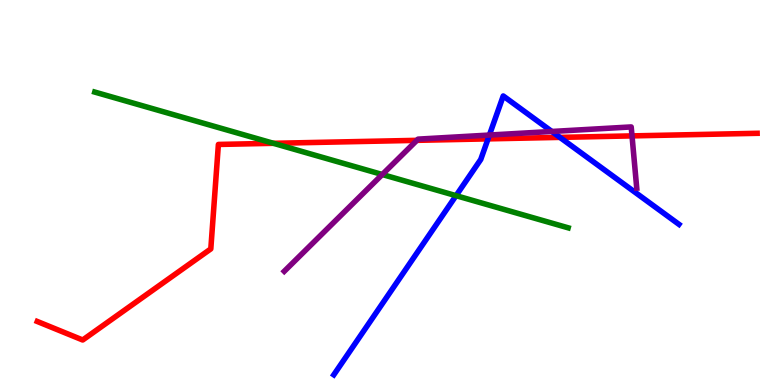[{'lines': ['blue', 'red'], 'intersections': [{'x': 6.3, 'y': 6.39}, {'x': 7.22, 'y': 6.43}]}, {'lines': ['green', 'red'], 'intersections': [{'x': 3.53, 'y': 6.28}]}, {'lines': ['purple', 'red'], 'intersections': [{'x': 5.38, 'y': 6.35}, {'x': 8.16, 'y': 6.47}]}, {'lines': ['blue', 'green'], 'intersections': [{'x': 5.88, 'y': 4.92}]}, {'lines': ['blue', 'purple'], 'intersections': [{'x': 6.31, 'y': 6.49}, {'x': 7.12, 'y': 6.59}]}, {'lines': ['green', 'purple'], 'intersections': [{'x': 4.93, 'y': 5.47}]}]